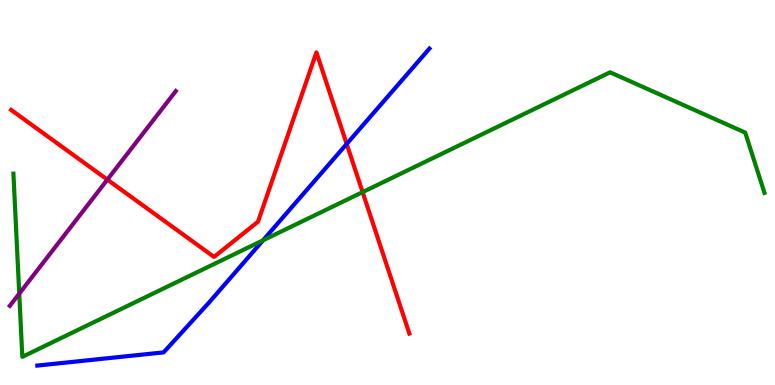[{'lines': ['blue', 'red'], 'intersections': [{'x': 4.47, 'y': 6.26}]}, {'lines': ['green', 'red'], 'intersections': [{'x': 4.68, 'y': 5.01}]}, {'lines': ['purple', 'red'], 'intersections': [{'x': 1.39, 'y': 5.33}]}, {'lines': ['blue', 'green'], 'intersections': [{'x': 3.39, 'y': 3.76}]}, {'lines': ['blue', 'purple'], 'intersections': []}, {'lines': ['green', 'purple'], 'intersections': [{'x': 0.248, 'y': 2.37}]}]